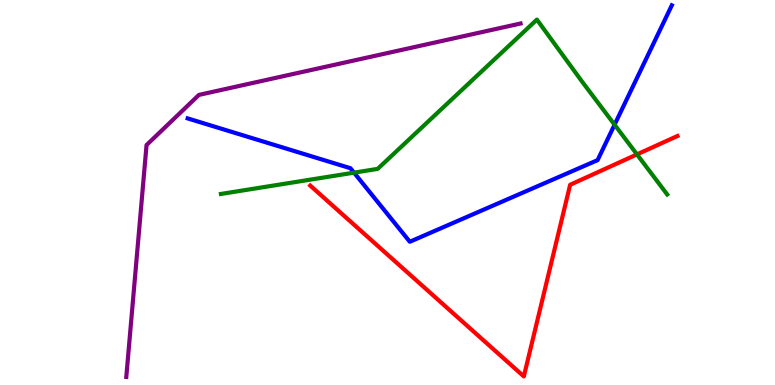[{'lines': ['blue', 'red'], 'intersections': []}, {'lines': ['green', 'red'], 'intersections': [{'x': 8.22, 'y': 5.99}]}, {'lines': ['purple', 'red'], 'intersections': []}, {'lines': ['blue', 'green'], 'intersections': [{'x': 4.57, 'y': 5.52}, {'x': 7.93, 'y': 6.76}]}, {'lines': ['blue', 'purple'], 'intersections': []}, {'lines': ['green', 'purple'], 'intersections': []}]